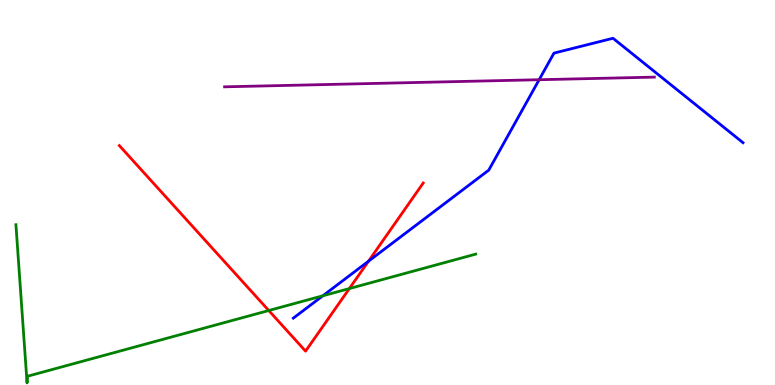[{'lines': ['blue', 'red'], 'intersections': [{'x': 4.76, 'y': 3.22}]}, {'lines': ['green', 'red'], 'intersections': [{'x': 3.47, 'y': 1.93}, {'x': 4.51, 'y': 2.5}]}, {'lines': ['purple', 'red'], 'intersections': []}, {'lines': ['blue', 'green'], 'intersections': [{'x': 4.17, 'y': 2.32}]}, {'lines': ['blue', 'purple'], 'intersections': [{'x': 6.96, 'y': 7.93}]}, {'lines': ['green', 'purple'], 'intersections': []}]